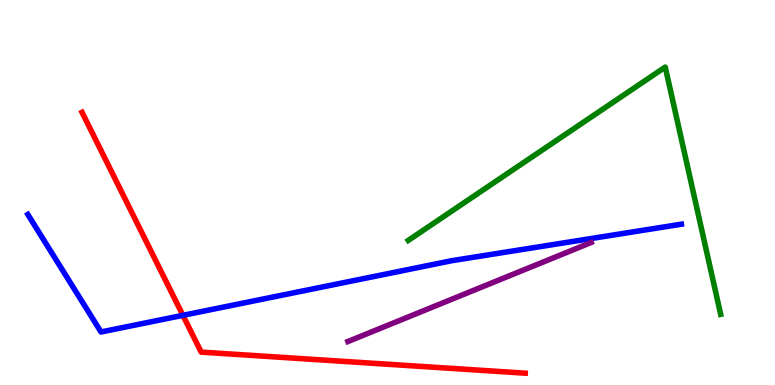[{'lines': ['blue', 'red'], 'intersections': [{'x': 2.36, 'y': 1.81}]}, {'lines': ['green', 'red'], 'intersections': []}, {'lines': ['purple', 'red'], 'intersections': []}, {'lines': ['blue', 'green'], 'intersections': []}, {'lines': ['blue', 'purple'], 'intersections': []}, {'lines': ['green', 'purple'], 'intersections': []}]